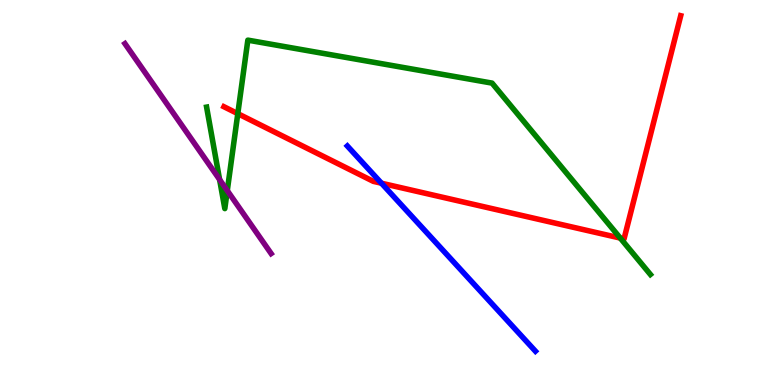[{'lines': ['blue', 'red'], 'intersections': [{'x': 4.92, 'y': 5.24}]}, {'lines': ['green', 'red'], 'intersections': [{'x': 3.07, 'y': 7.05}, {'x': 8.0, 'y': 3.82}]}, {'lines': ['purple', 'red'], 'intersections': []}, {'lines': ['blue', 'green'], 'intersections': []}, {'lines': ['blue', 'purple'], 'intersections': []}, {'lines': ['green', 'purple'], 'intersections': [{'x': 2.83, 'y': 5.34}, {'x': 2.93, 'y': 5.05}]}]